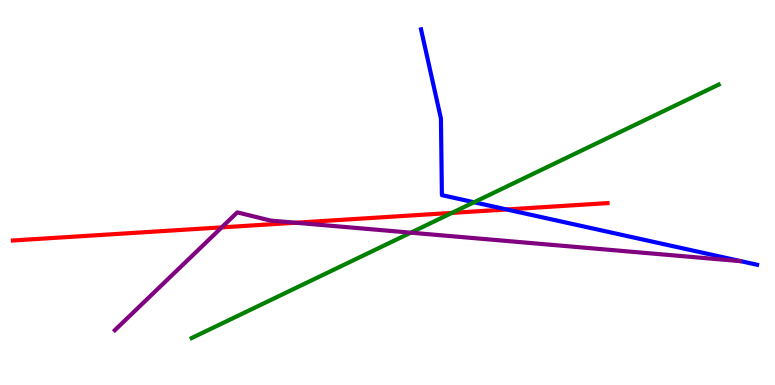[{'lines': ['blue', 'red'], 'intersections': [{'x': 6.54, 'y': 4.56}]}, {'lines': ['green', 'red'], 'intersections': [{'x': 5.83, 'y': 4.47}]}, {'lines': ['purple', 'red'], 'intersections': [{'x': 2.86, 'y': 4.09}, {'x': 3.81, 'y': 4.21}]}, {'lines': ['blue', 'green'], 'intersections': [{'x': 6.12, 'y': 4.75}]}, {'lines': ['blue', 'purple'], 'intersections': []}, {'lines': ['green', 'purple'], 'intersections': [{'x': 5.3, 'y': 3.96}]}]